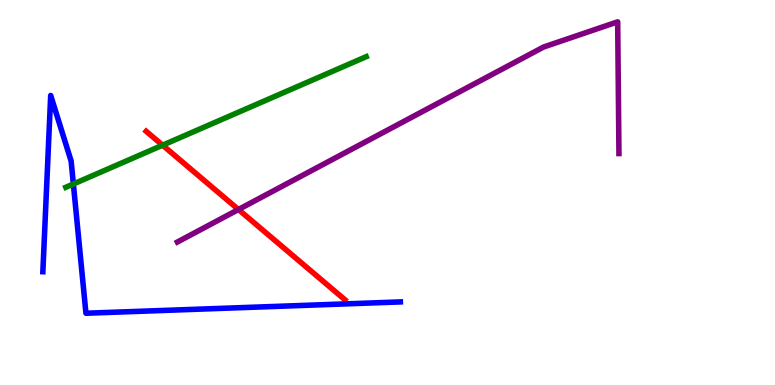[{'lines': ['blue', 'red'], 'intersections': []}, {'lines': ['green', 'red'], 'intersections': [{'x': 2.1, 'y': 6.23}]}, {'lines': ['purple', 'red'], 'intersections': [{'x': 3.08, 'y': 4.56}]}, {'lines': ['blue', 'green'], 'intersections': [{'x': 0.947, 'y': 5.22}]}, {'lines': ['blue', 'purple'], 'intersections': []}, {'lines': ['green', 'purple'], 'intersections': []}]